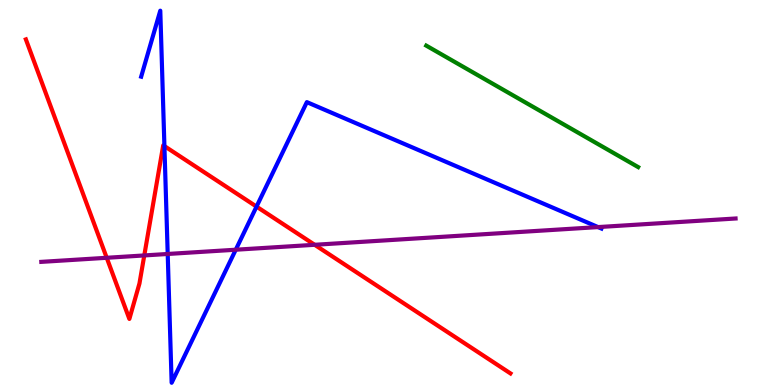[{'lines': ['blue', 'red'], 'intersections': [{'x': 2.12, 'y': 6.21}, {'x': 3.31, 'y': 4.63}]}, {'lines': ['green', 'red'], 'intersections': []}, {'lines': ['purple', 'red'], 'intersections': [{'x': 1.38, 'y': 3.3}, {'x': 1.86, 'y': 3.37}, {'x': 4.06, 'y': 3.64}]}, {'lines': ['blue', 'green'], 'intersections': []}, {'lines': ['blue', 'purple'], 'intersections': [{'x': 2.16, 'y': 3.4}, {'x': 3.04, 'y': 3.51}, {'x': 7.72, 'y': 4.1}]}, {'lines': ['green', 'purple'], 'intersections': []}]